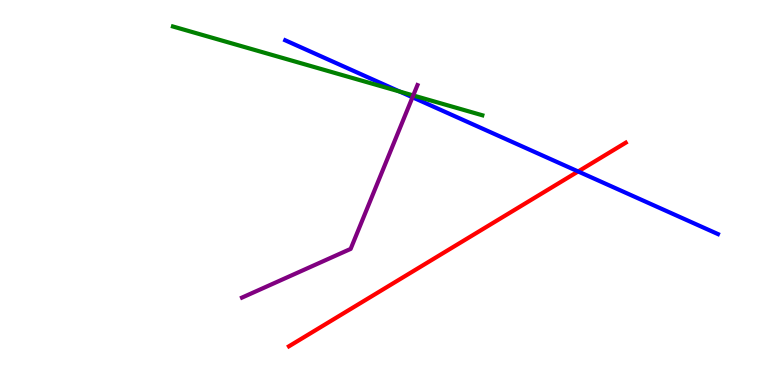[{'lines': ['blue', 'red'], 'intersections': [{'x': 7.46, 'y': 5.55}]}, {'lines': ['green', 'red'], 'intersections': []}, {'lines': ['purple', 'red'], 'intersections': []}, {'lines': ['blue', 'green'], 'intersections': [{'x': 5.16, 'y': 7.62}]}, {'lines': ['blue', 'purple'], 'intersections': [{'x': 5.32, 'y': 7.47}]}, {'lines': ['green', 'purple'], 'intersections': [{'x': 5.33, 'y': 7.52}]}]